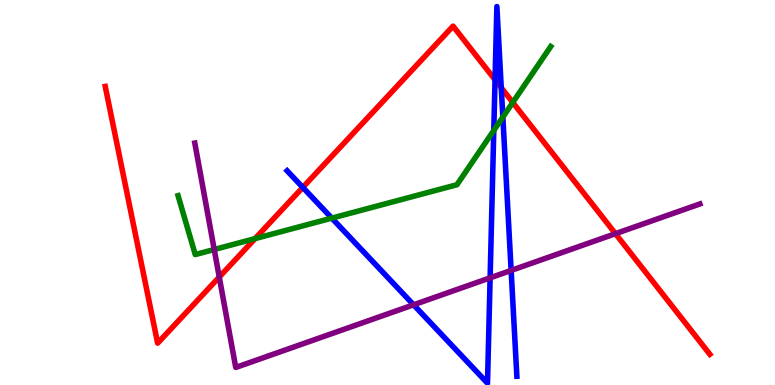[{'lines': ['blue', 'red'], 'intersections': [{'x': 3.91, 'y': 5.13}, {'x': 6.39, 'y': 7.93}, {'x': 6.47, 'y': 7.72}]}, {'lines': ['green', 'red'], 'intersections': [{'x': 3.29, 'y': 3.8}, {'x': 6.62, 'y': 7.34}]}, {'lines': ['purple', 'red'], 'intersections': [{'x': 2.83, 'y': 2.8}, {'x': 7.94, 'y': 3.93}]}, {'lines': ['blue', 'green'], 'intersections': [{'x': 4.28, 'y': 4.33}, {'x': 6.37, 'y': 6.61}, {'x': 6.49, 'y': 6.96}]}, {'lines': ['blue', 'purple'], 'intersections': [{'x': 5.34, 'y': 2.08}, {'x': 6.32, 'y': 2.78}, {'x': 6.6, 'y': 2.98}]}, {'lines': ['green', 'purple'], 'intersections': [{'x': 2.76, 'y': 3.52}]}]